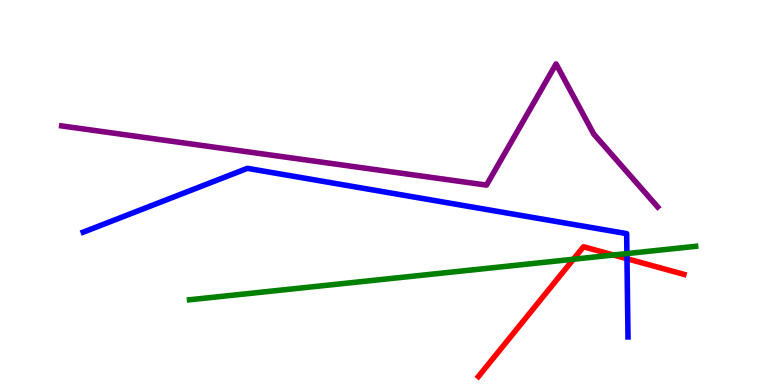[{'lines': ['blue', 'red'], 'intersections': [{'x': 8.09, 'y': 3.28}]}, {'lines': ['green', 'red'], 'intersections': [{'x': 7.4, 'y': 3.27}, {'x': 7.92, 'y': 3.38}]}, {'lines': ['purple', 'red'], 'intersections': []}, {'lines': ['blue', 'green'], 'intersections': [{'x': 8.09, 'y': 3.41}]}, {'lines': ['blue', 'purple'], 'intersections': []}, {'lines': ['green', 'purple'], 'intersections': []}]